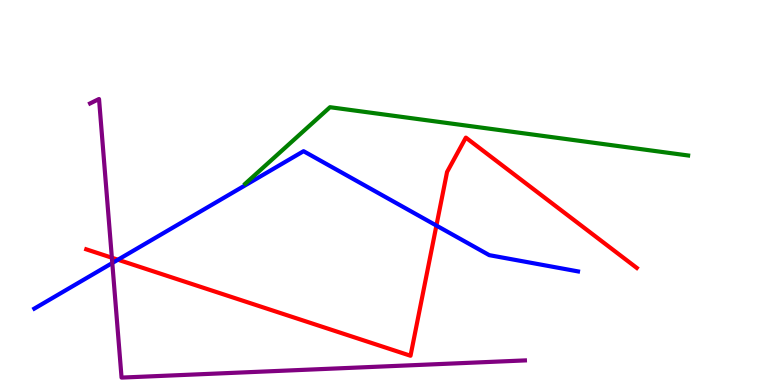[{'lines': ['blue', 'red'], 'intersections': [{'x': 1.52, 'y': 3.25}, {'x': 5.63, 'y': 4.14}]}, {'lines': ['green', 'red'], 'intersections': []}, {'lines': ['purple', 'red'], 'intersections': [{'x': 1.44, 'y': 3.31}]}, {'lines': ['blue', 'green'], 'intersections': []}, {'lines': ['blue', 'purple'], 'intersections': [{'x': 1.45, 'y': 3.17}]}, {'lines': ['green', 'purple'], 'intersections': []}]